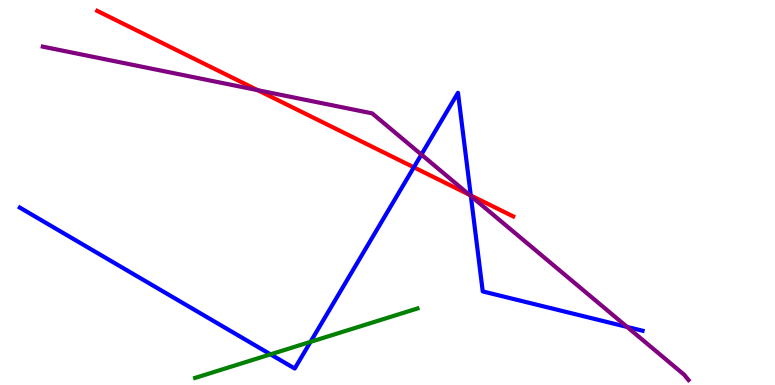[{'lines': ['blue', 'red'], 'intersections': [{'x': 5.34, 'y': 5.65}, {'x': 6.07, 'y': 4.92}]}, {'lines': ['green', 'red'], 'intersections': []}, {'lines': ['purple', 'red'], 'intersections': [{'x': 3.33, 'y': 7.66}, {'x': 6.05, 'y': 4.94}]}, {'lines': ['blue', 'green'], 'intersections': [{'x': 3.49, 'y': 0.796}, {'x': 4.01, 'y': 1.12}]}, {'lines': ['blue', 'purple'], 'intersections': [{'x': 5.44, 'y': 5.98}, {'x': 6.08, 'y': 4.91}, {'x': 8.09, 'y': 1.51}]}, {'lines': ['green', 'purple'], 'intersections': []}]